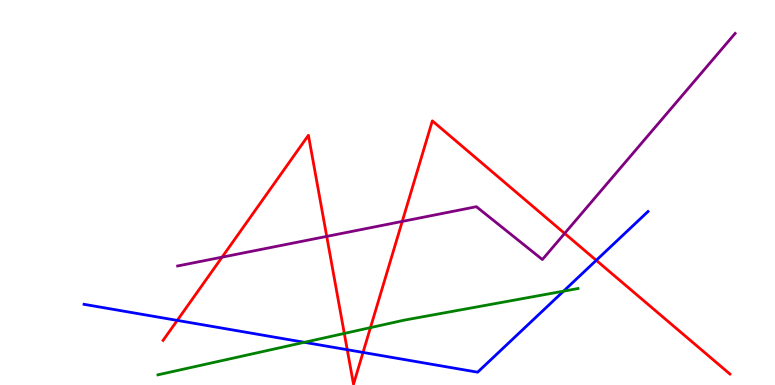[{'lines': ['blue', 'red'], 'intersections': [{'x': 2.29, 'y': 1.68}, {'x': 4.48, 'y': 0.917}, {'x': 4.68, 'y': 0.846}, {'x': 7.69, 'y': 3.24}]}, {'lines': ['green', 'red'], 'intersections': [{'x': 4.44, 'y': 1.34}, {'x': 4.78, 'y': 1.49}]}, {'lines': ['purple', 'red'], 'intersections': [{'x': 2.87, 'y': 3.32}, {'x': 4.22, 'y': 3.86}, {'x': 5.19, 'y': 4.25}, {'x': 7.29, 'y': 3.94}]}, {'lines': ['blue', 'green'], 'intersections': [{'x': 3.93, 'y': 1.11}, {'x': 7.27, 'y': 2.44}]}, {'lines': ['blue', 'purple'], 'intersections': []}, {'lines': ['green', 'purple'], 'intersections': []}]